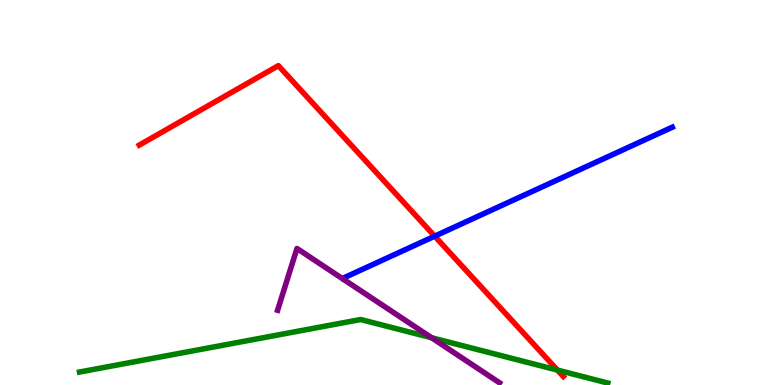[{'lines': ['blue', 'red'], 'intersections': [{'x': 5.61, 'y': 3.87}]}, {'lines': ['green', 'red'], 'intersections': [{'x': 7.19, 'y': 0.387}]}, {'lines': ['purple', 'red'], 'intersections': []}, {'lines': ['blue', 'green'], 'intersections': []}, {'lines': ['blue', 'purple'], 'intersections': []}, {'lines': ['green', 'purple'], 'intersections': [{'x': 5.57, 'y': 1.23}]}]